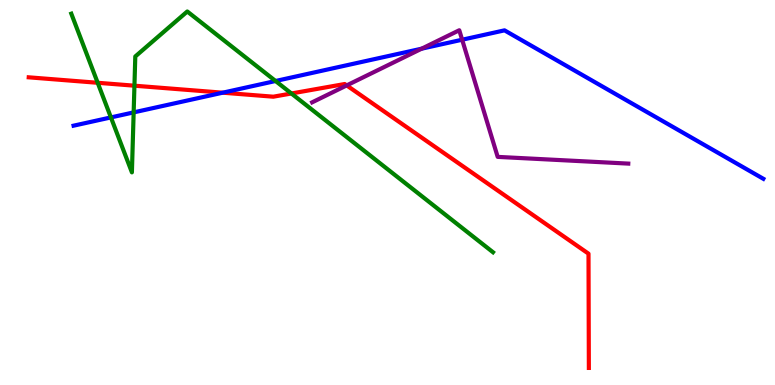[{'lines': ['blue', 'red'], 'intersections': [{'x': 2.87, 'y': 7.59}]}, {'lines': ['green', 'red'], 'intersections': [{'x': 1.26, 'y': 7.85}, {'x': 1.73, 'y': 7.77}, {'x': 3.76, 'y': 7.57}]}, {'lines': ['purple', 'red'], 'intersections': [{'x': 4.47, 'y': 7.78}]}, {'lines': ['blue', 'green'], 'intersections': [{'x': 1.43, 'y': 6.95}, {'x': 1.72, 'y': 7.08}, {'x': 3.56, 'y': 7.9}]}, {'lines': ['blue', 'purple'], 'intersections': [{'x': 5.44, 'y': 8.74}, {'x': 5.96, 'y': 8.97}]}, {'lines': ['green', 'purple'], 'intersections': []}]